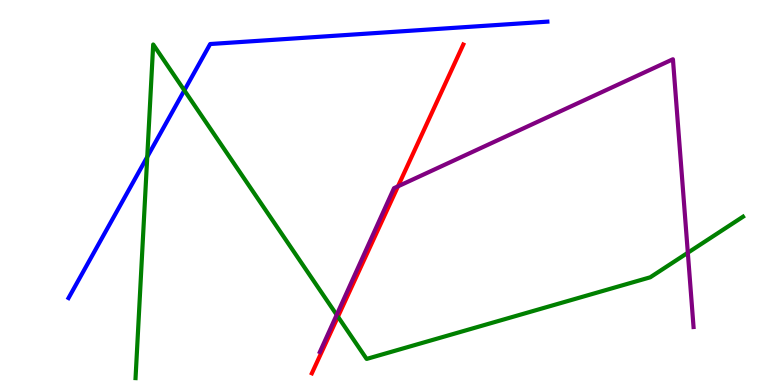[{'lines': ['blue', 'red'], 'intersections': []}, {'lines': ['green', 'red'], 'intersections': [{'x': 4.36, 'y': 1.77}]}, {'lines': ['purple', 'red'], 'intersections': [{'x': 5.14, 'y': 5.16}]}, {'lines': ['blue', 'green'], 'intersections': [{'x': 1.9, 'y': 5.92}, {'x': 2.38, 'y': 7.65}]}, {'lines': ['blue', 'purple'], 'intersections': []}, {'lines': ['green', 'purple'], 'intersections': [{'x': 4.34, 'y': 1.82}, {'x': 8.88, 'y': 3.44}]}]